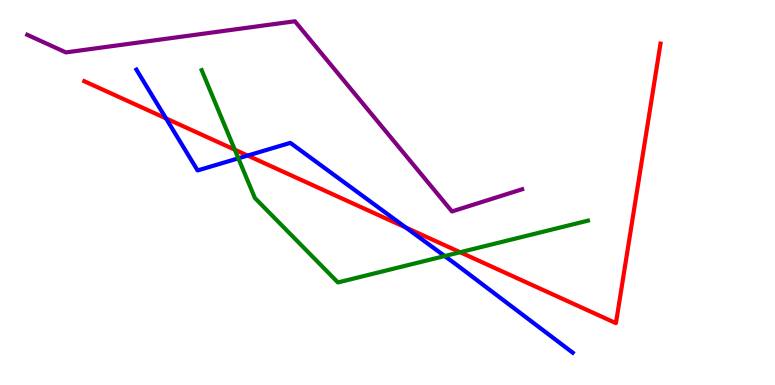[{'lines': ['blue', 'red'], 'intersections': [{'x': 2.14, 'y': 6.92}, {'x': 3.2, 'y': 5.96}, {'x': 5.24, 'y': 4.09}]}, {'lines': ['green', 'red'], 'intersections': [{'x': 3.03, 'y': 6.11}, {'x': 5.94, 'y': 3.45}]}, {'lines': ['purple', 'red'], 'intersections': []}, {'lines': ['blue', 'green'], 'intersections': [{'x': 3.08, 'y': 5.89}, {'x': 5.74, 'y': 3.35}]}, {'lines': ['blue', 'purple'], 'intersections': []}, {'lines': ['green', 'purple'], 'intersections': []}]